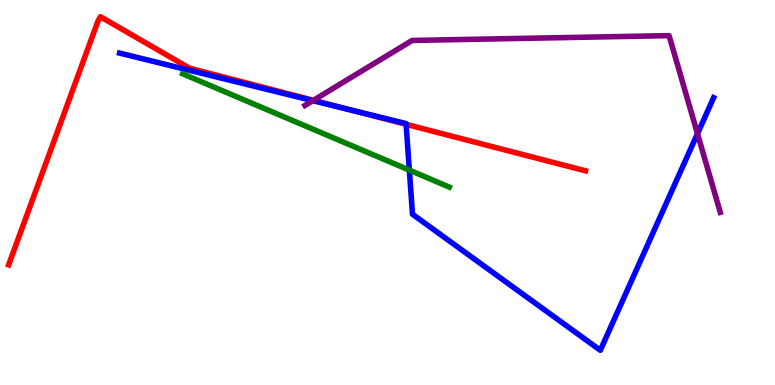[{'lines': ['blue', 'red'], 'intersections': [{'x': 4.53, 'y': 7.14}, {'x': 5.24, 'y': 6.77}]}, {'lines': ['green', 'red'], 'intersections': []}, {'lines': ['purple', 'red'], 'intersections': [{'x': 4.04, 'y': 7.39}]}, {'lines': ['blue', 'green'], 'intersections': [{'x': 5.28, 'y': 5.58}]}, {'lines': ['blue', 'purple'], 'intersections': [{'x': 4.04, 'y': 7.39}, {'x': 9.0, 'y': 6.53}]}, {'lines': ['green', 'purple'], 'intersections': []}]